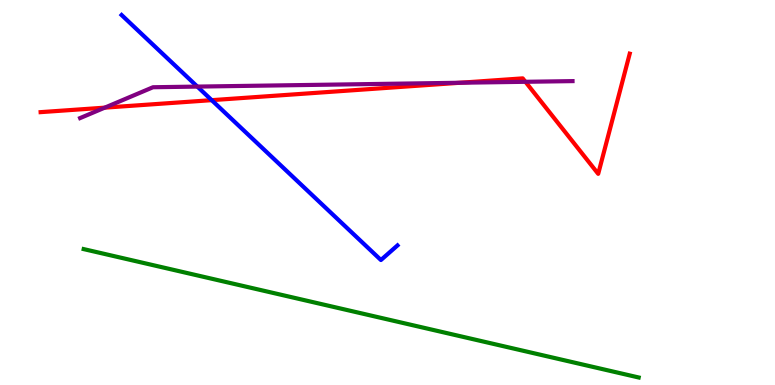[{'lines': ['blue', 'red'], 'intersections': [{'x': 2.73, 'y': 7.4}]}, {'lines': ['green', 'red'], 'intersections': []}, {'lines': ['purple', 'red'], 'intersections': [{'x': 1.35, 'y': 7.2}, {'x': 5.94, 'y': 7.85}, {'x': 6.78, 'y': 7.88}]}, {'lines': ['blue', 'green'], 'intersections': []}, {'lines': ['blue', 'purple'], 'intersections': [{'x': 2.55, 'y': 7.75}]}, {'lines': ['green', 'purple'], 'intersections': []}]